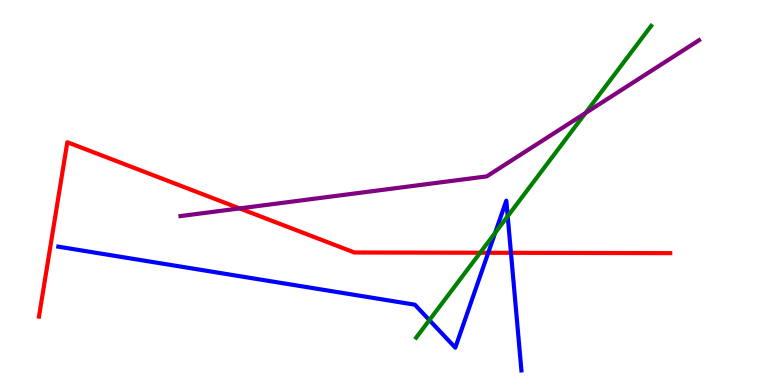[{'lines': ['blue', 'red'], 'intersections': [{'x': 6.3, 'y': 3.43}, {'x': 6.59, 'y': 3.43}]}, {'lines': ['green', 'red'], 'intersections': [{'x': 6.2, 'y': 3.44}]}, {'lines': ['purple', 'red'], 'intersections': [{'x': 3.09, 'y': 4.59}]}, {'lines': ['blue', 'green'], 'intersections': [{'x': 5.54, 'y': 1.69}, {'x': 6.39, 'y': 3.95}, {'x': 6.55, 'y': 4.38}]}, {'lines': ['blue', 'purple'], 'intersections': []}, {'lines': ['green', 'purple'], 'intersections': [{'x': 7.55, 'y': 7.06}]}]